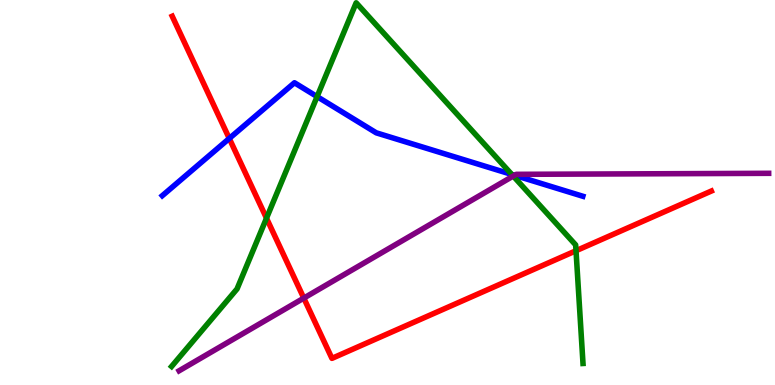[{'lines': ['blue', 'red'], 'intersections': [{'x': 2.96, 'y': 6.4}]}, {'lines': ['green', 'red'], 'intersections': [{'x': 3.44, 'y': 4.33}, {'x': 7.43, 'y': 3.49}]}, {'lines': ['purple', 'red'], 'intersections': [{'x': 3.92, 'y': 2.26}]}, {'lines': ['blue', 'green'], 'intersections': [{'x': 4.09, 'y': 7.49}, {'x': 6.6, 'y': 5.47}]}, {'lines': ['blue', 'purple'], 'intersections': [{'x': 6.64, 'y': 5.45}]}, {'lines': ['green', 'purple'], 'intersections': [{'x': 6.62, 'y': 5.43}]}]